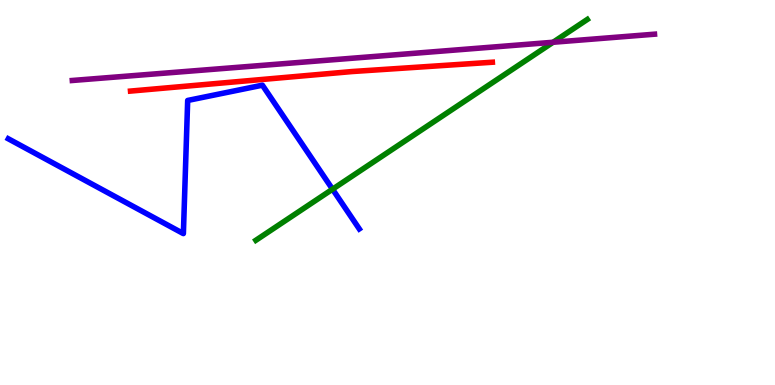[{'lines': ['blue', 'red'], 'intersections': []}, {'lines': ['green', 'red'], 'intersections': []}, {'lines': ['purple', 'red'], 'intersections': []}, {'lines': ['blue', 'green'], 'intersections': [{'x': 4.29, 'y': 5.09}]}, {'lines': ['blue', 'purple'], 'intersections': []}, {'lines': ['green', 'purple'], 'intersections': [{'x': 7.14, 'y': 8.9}]}]